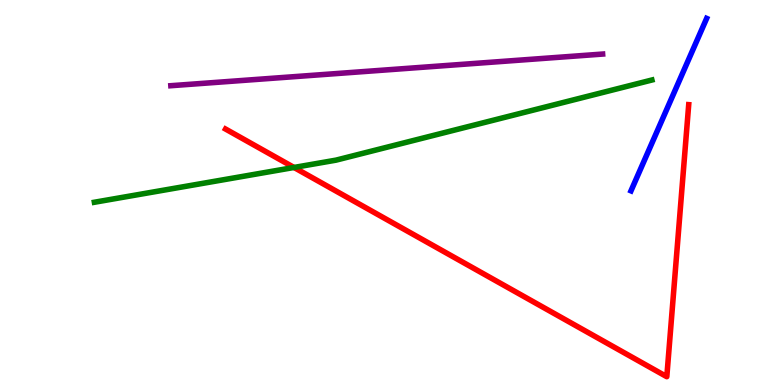[{'lines': ['blue', 'red'], 'intersections': []}, {'lines': ['green', 'red'], 'intersections': [{'x': 3.79, 'y': 5.65}]}, {'lines': ['purple', 'red'], 'intersections': []}, {'lines': ['blue', 'green'], 'intersections': []}, {'lines': ['blue', 'purple'], 'intersections': []}, {'lines': ['green', 'purple'], 'intersections': []}]